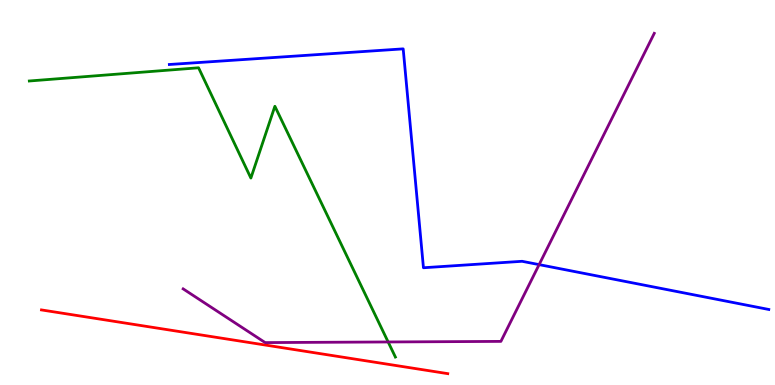[{'lines': ['blue', 'red'], 'intersections': []}, {'lines': ['green', 'red'], 'intersections': []}, {'lines': ['purple', 'red'], 'intersections': []}, {'lines': ['blue', 'green'], 'intersections': []}, {'lines': ['blue', 'purple'], 'intersections': [{'x': 6.96, 'y': 3.13}]}, {'lines': ['green', 'purple'], 'intersections': [{'x': 5.01, 'y': 1.12}]}]